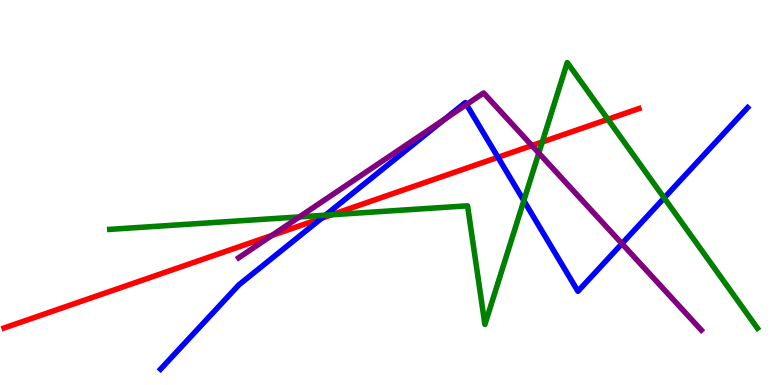[{'lines': ['blue', 'red'], 'intersections': [{'x': 4.15, 'y': 4.33}, {'x': 6.43, 'y': 5.91}]}, {'lines': ['green', 'red'], 'intersections': [{'x': 4.28, 'y': 4.42}, {'x': 7.0, 'y': 6.31}, {'x': 7.84, 'y': 6.9}]}, {'lines': ['purple', 'red'], 'intersections': [{'x': 3.51, 'y': 3.88}, {'x': 6.86, 'y': 6.22}]}, {'lines': ['blue', 'green'], 'intersections': [{'x': 4.2, 'y': 4.41}, {'x': 6.76, 'y': 4.79}, {'x': 8.57, 'y': 4.86}]}, {'lines': ['blue', 'purple'], 'intersections': [{'x': 5.74, 'y': 6.9}, {'x': 6.02, 'y': 7.29}, {'x': 8.03, 'y': 3.67}]}, {'lines': ['green', 'purple'], 'intersections': [{'x': 3.86, 'y': 4.37}, {'x': 6.95, 'y': 6.02}]}]